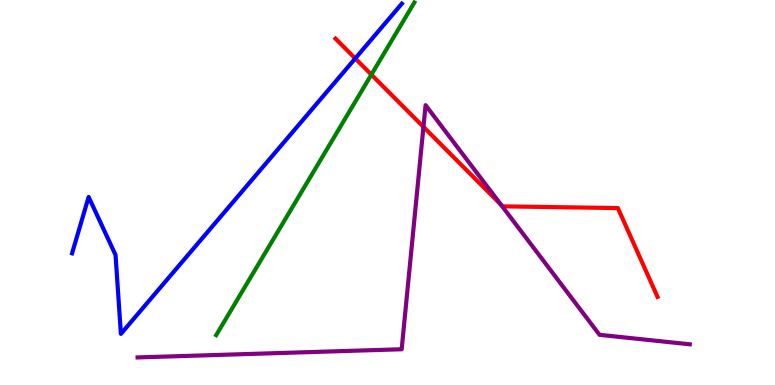[{'lines': ['blue', 'red'], 'intersections': [{'x': 4.58, 'y': 8.48}]}, {'lines': ['green', 'red'], 'intersections': [{'x': 4.79, 'y': 8.06}]}, {'lines': ['purple', 'red'], 'intersections': [{'x': 5.46, 'y': 6.7}, {'x': 6.46, 'y': 4.68}]}, {'lines': ['blue', 'green'], 'intersections': []}, {'lines': ['blue', 'purple'], 'intersections': []}, {'lines': ['green', 'purple'], 'intersections': []}]